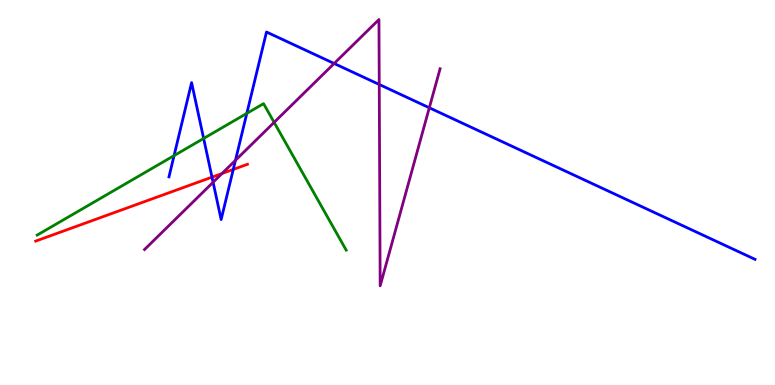[{'lines': ['blue', 'red'], 'intersections': [{'x': 2.74, 'y': 5.4}, {'x': 3.01, 'y': 5.6}]}, {'lines': ['green', 'red'], 'intersections': []}, {'lines': ['purple', 'red'], 'intersections': [{'x': 2.86, 'y': 5.49}]}, {'lines': ['blue', 'green'], 'intersections': [{'x': 2.25, 'y': 5.96}, {'x': 2.63, 'y': 6.4}, {'x': 3.18, 'y': 7.06}]}, {'lines': ['blue', 'purple'], 'intersections': [{'x': 2.75, 'y': 5.27}, {'x': 3.04, 'y': 5.84}, {'x': 4.31, 'y': 8.35}, {'x': 4.89, 'y': 7.81}, {'x': 5.54, 'y': 7.2}]}, {'lines': ['green', 'purple'], 'intersections': [{'x': 3.54, 'y': 6.82}]}]